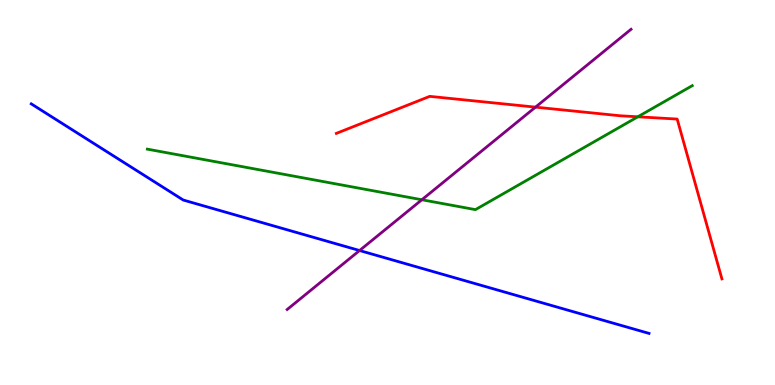[{'lines': ['blue', 'red'], 'intersections': []}, {'lines': ['green', 'red'], 'intersections': [{'x': 8.23, 'y': 6.97}]}, {'lines': ['purple', 'red'], 'intersections': [{'x': 6.91, 'y': 7.22}]}, {'lines': ['blue', 'green'], 'intersections': []}, {'lines': ['blue', 'purple'], 'intersections': [{'x': 4.64, 'y': 3.49}]}, {'lines': ['green', 'purple'], 'intersections': [{'x': 5.44, 'y': 4.81}]}]